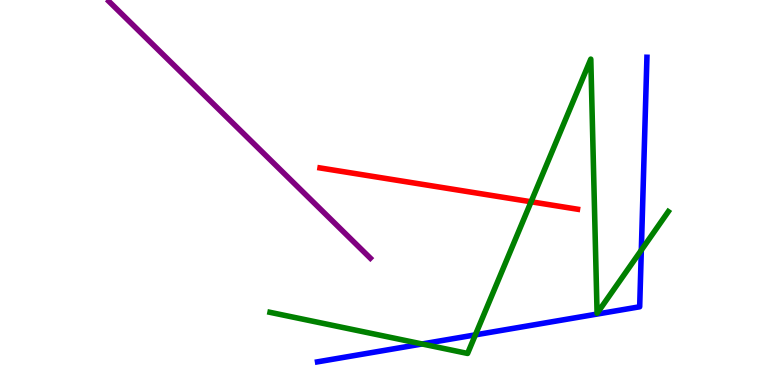[{'lines': ['blue', 'red'], 'intersections': []}, {'lines': ['green', 'red'], 'intersections': [{'x': 6.85, 'y': 4.76}]}, {'lines': ['purple', 'red'], 'intersections': []}, {'lines': ['blue', 'green'], 'intersections': [{'x': 5.45, 'y': 1.07}, {'x': 6.13, 'y': 1.3}, {'x': 8.28, 'y': 3.5}]}, {'lines': ['blue', 'purple'], 'intersections': []}, {'lines': ['green', 'purple'], 'intersections': []}]